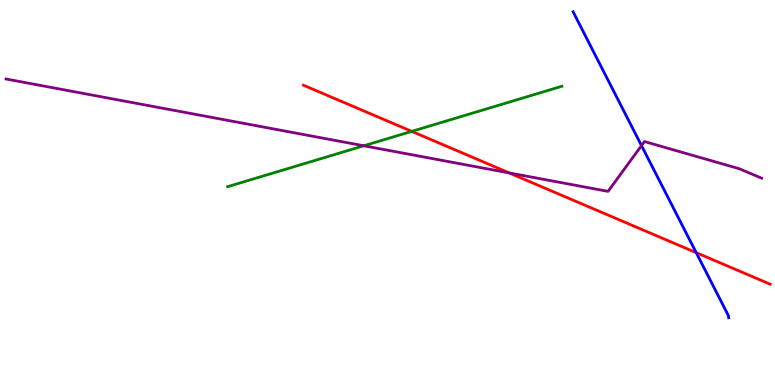[{'lines': ['blue', 'red'], 'intersections': [{'x': 8.98, 'y': 3.44}]}, {'lines': ['green', 'red'], 'intersections': [{'x': 5.31, 'y': 6.59}]}, {'lines': ['purple', 'red'], 'intersections': [{'x': 6.57, 'y': 5.51}]}, {'lines': ['blue', 'green'], 'intersections': []}, {'lines': ['blue', 'purple'], 'intersections': [{'x': 8.28, 'y': 6.22}]}, {'lines': ['green', 'purple'], 'intersections': [{'x': 4.69, 'y': 6.21}]}]